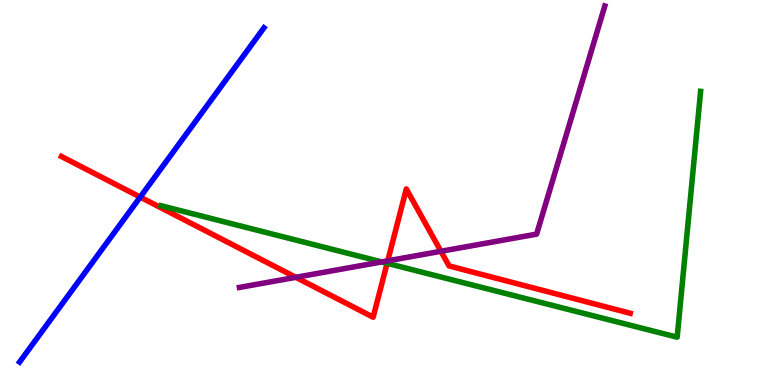[{'lines': ['blue', 'red'], 'intersections': [{'x': 1.81, 'y': 4.88}]}, {'lines': ['green', 'red'], 'intersections': [{'x': 4.99, 'y': 3.16}]}, {'lines': ['purple', 'red'], 'intersections': [{'x': 3.82, 'y': 2.8}, {'x': 5.0, 'y': 3.23}, {'x': 5.69, 'y': 3.47}]}, {'lines': ['blue', 'green'], 'intersections': []}, {'lines': ['blue', 'purple'], 'intersections': []}, {'lines': ['green', 'purple'], 'intersections': [{'x': 4.92, 'y': 3.2}]}]